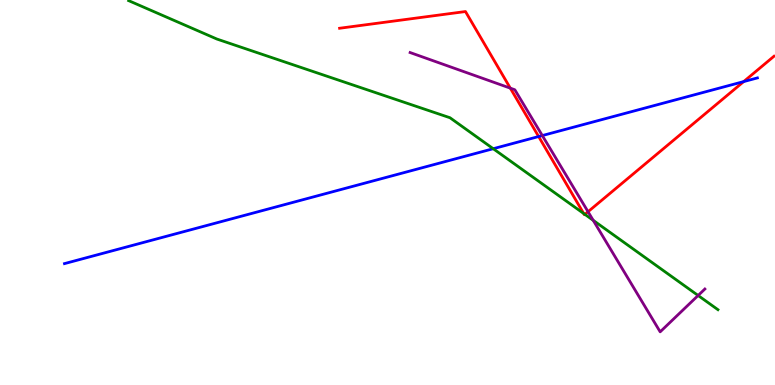[{'lines': ['blue', 'red'], 'intersections': [{'x': 6.95, 'y': 6.45}, {'x': 9.6, 'y': 7.88}]}, {'lines': ['green', 'red'], 'intersections': [{'x': 7.53, 'y': 4.45}, {'x': 7.55, 'y': 4.43}]}, {'lines': ['purple', 'red'], 'intersections': [{'x': 6.58, 'y': 7.71}, {'x': 7.59, 'y': 4.5}]}, {'lines': ['blue', 'green'], 'intersections': [{'x': 6.36, 'y': 6.14}]}, {'lines': ['blue', 'purple'], 'intersections': [{'x': 7.0, 'y': 6.48}]}, {'lines': ['green', 'purple'], 'intersections': [{'x': 7.65, 'y': 4.28}, {'x': 9.01, 'y': 2.33}]}]